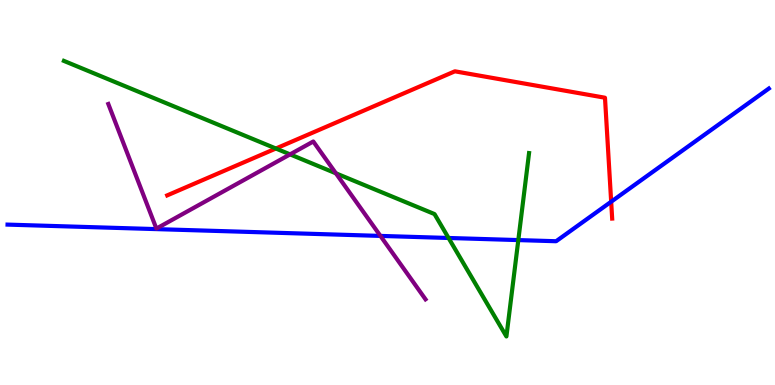[{'lines': ['blue', 'red'], 'intersections': [{'x': 7.89, 'y': 4.76}]}, {'lines': ['green', 'red'], 'intersections': [{'x': 3.56, 'y': 6.14}]}, {'lines': ['purple', 'red'], 'intersections': []}, {'lines': ['blue', 'green'], 'intersections': [{'x': 5.79, 'y': 3.82}, {'x': 6.69, 'y': 3.76}]}, {'lines': ['blue', 'purple'], 'intersections': [{'x': 4.91, 'y': 3.87}]}, {'lines': ['green', 'purple'], 'intersections': [{'x': 3.74, 'y': 5.99}, {'x': 4.33, 'y': 5.5}]}]